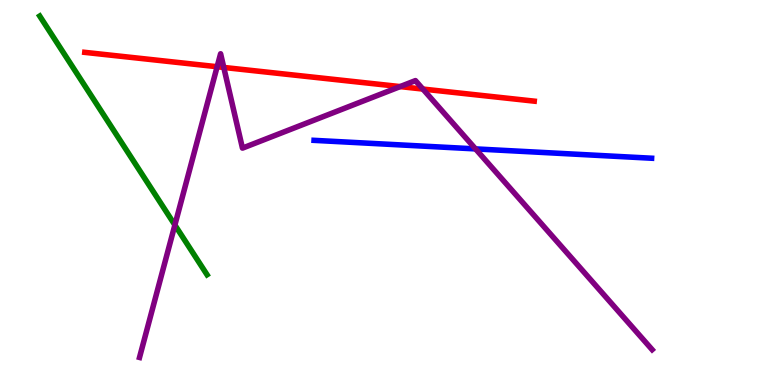[{'lines': ['blue', 'red'], 'intersections': []}, {'lines': ['green', 'red'], 'intersections': []}, {'lines': ['purple', 'red'], 'intersections': [{'x': 2.8, 'y': 8.27}, {'x': 2.89, 'y': 8.25}, {'x': 5.16, 'y': 7.75}, {'x': 5.46, 'y': 7.69}]}, {'lines': ['blue', 'green'], 'intersections': []}, {'lines': ['blue', 'purple'], 'intersections': [{'x': 6.14, 'y': 6.13}]}, {'lines': ['green', 'purple'], 'intersections': [{'x': 2.26, 'y': 4.16}]}]